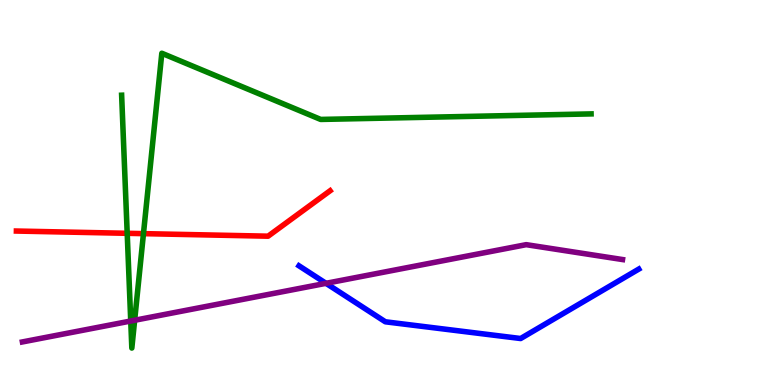[{'lines': ['blue', 'red'], 'intersections': []}, {'lines': ['green', 'red'], 'intersections': [{'x': 1.64, 'y': 3.94}, {'x': 1.85, 'y': 3.93}]}, {'lines': ['purple', 'red'], 'intersections': []}, {'lines': ['blue', 'green'], 'intersections': []}, {'lines': ['blue', 'purple'], 'intersections': [{'x': 4.21, 'y': 2.64}]}, {'lines': ['green', 'purple'], 'intersections': [{'x': 1.69, 'y': 1.66}, {'x': 1.74, 'y': 1.68}]}]